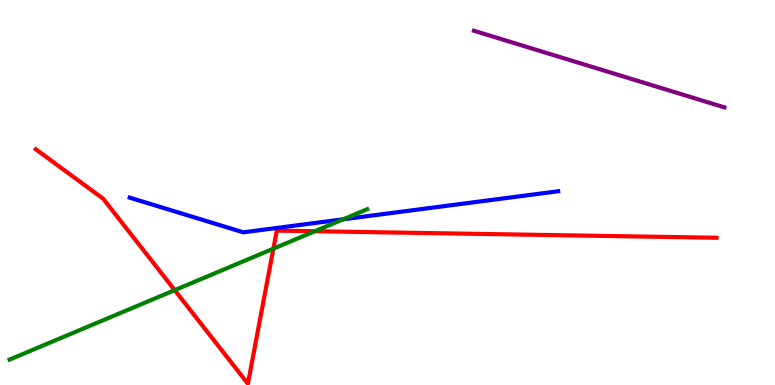[{'lines': ['blue', 'red'], 'intersections': []}, {'lines': ['green', 'red'], 'intersections': [{'x': 2.25, 'y': 2.46}, {'x': 3.53, 'y': 3.54}, {'x': 4.06, 'y': 3.99}]}, {'lines': ['purple', 'red'], 'intersections': []}, {'lines': ['blue', 'green'], 'intersections': [{'x': 4.43, 'y': 4.3}]}, {'lines': ['blue', 'purple'], 'intersections': []}, {'lines': ['green', 'purple'], 'intersections': []}]